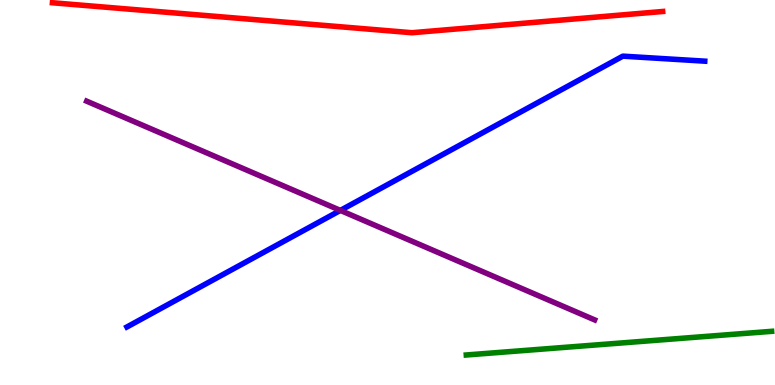[{'lines': ['blue', 'red'], 'intersections': []}, {'lines': ['green', 'red'], 'intersections': []}, {'lines': ['purple', 'red'], 'intersections': []}, {'lines': ['blue', 'green'], 'intersections': []}, {'lines': ['blue', 'purple'], 'intersections': [{'x': 4.39, 'y': 4.53}]}, {'lines': ['green', 'purple'], 'intersections': []}]